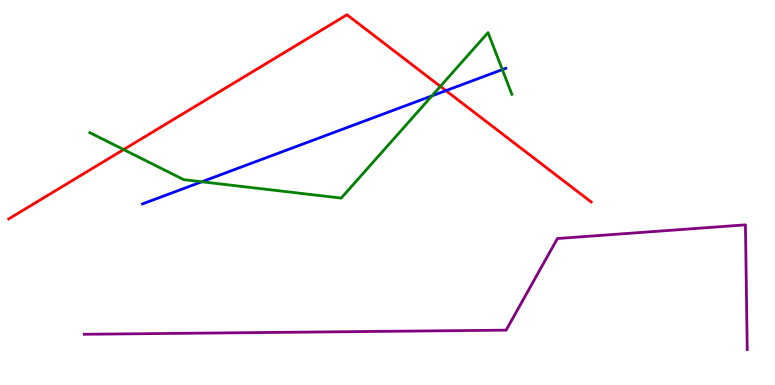[{'lines': ['blue', 'red'], 'intersections': [{'x': 5.75, 'y': 7.65}]}, {'lines': ['green', 'red'], 'intersections': [{'x': 1.6, 'y': 6.12}, {'x': 5.68, 'y': 7.76}]}, {'lines': ['purple', 'red'], 'intersections': []}, {'lines': ['blue', 'green'], 'intersections': [{'x': 2.6, 'y': 5.28}, {'x': 5.57, 'y': 7.51}, {'x': 6.48, 'y': 8.19}]}, {'lines': ['blue', 'purple'], 'intersections': []}, {'lines': ['green', 'purple'], 'intersections': []}]